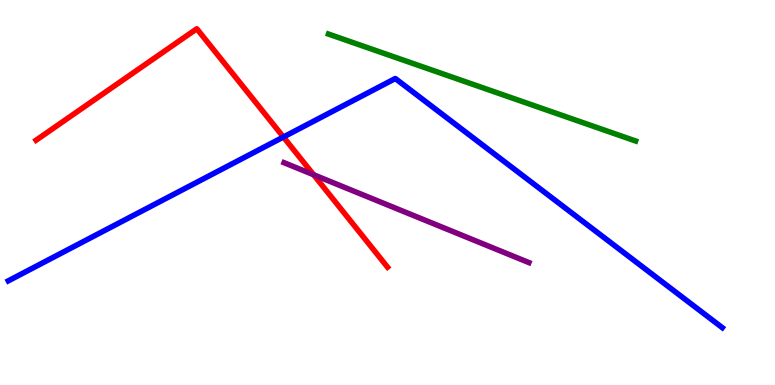[{'lines': ['blue', 'red'], 'intersections': [{'x': 3.66, 'y': 6.44}]}, {'lines': ['green', 'red'], 'intersections': []}, {'lines': ['purple', 'red'], 'intersections': [{'x': 4.05, 'y': 5.46}]}, {'lines': ['blue', 'green'], 'intersections': []}, {'lines': ['blue', 'purple'], 'intersections': []}, {'lines': ['green', 'purple'], 'intersections': []}]